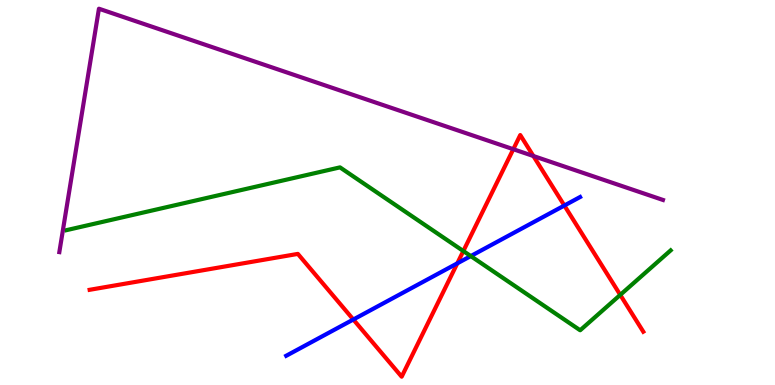[{'lines': ['blue', 'red'], 'intersections': [{'x': 4.56, 'y': 1.7}, {'x': 5.9, 'y': 3.16}, {'x': 7.28, 'y': 4.66}]}, {'lines': ['green', 'red'], 'intersections': [{'x': 5.98, 'y': 3.48}, {'x': 8.0, 'y': 2.34}]}, {'lines': ['purple', 'red'], 'intersections': [{'x': 6.62, 'y': 6.12}, {'x': 6.88, 'y': 5.95}]}, {'lines': ['blue', 'green'], 'intersections': [{'x': 6.07, 'y': 3.35}]}, {'lines': ['blue', 'purple'], 'intersections': []}, {'lines': ['green', 'purple'], 'intersections': []}]